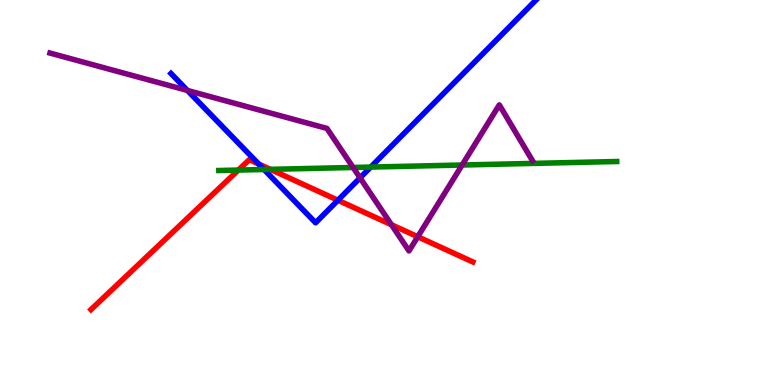[{'lines': ['blue', 'red'], 'intersections': [{'x': 3.34, 'y': 5.74}, {'x': 4.36, 'y': 4.8}]}, {'lines': ['green', 'red'], 'intersections': [{'x': 3.08, 'y': 5.58}, {'x': 3.49, 'y': 5.6}]}, {'lines': ['purple', 'red'], 'intersections': [{'x': 5.05, 'y': 4.16}, {'x': 5.39, 'y': 3.85}]}, {'lines': ['blue', 'green'], 'intersections': [{'x': 3.41, 'y': 5.6}, {'x': 4.78, 'y': 5.66}]}, {'lines': ['blue', 'purple'], 'intersections': [{'x': 2.42, 'y': 7.65}, {'x': 4.65, 'y': 5.38}]}, {'lines': ['green', 'purple'], 'intersections': [{'x': 4.56, 'y': 5.65}, {'x': 5.96, 'y': 5.71}]}]